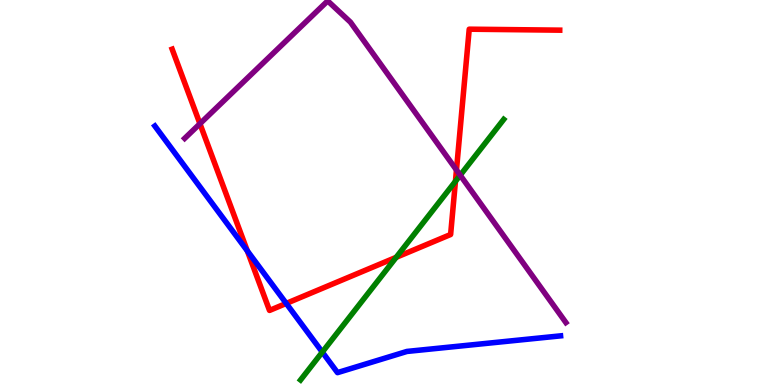[{'lines': ['blue', 'red'], 'intersections': [{'x': 3.19, 'y': 3.48}, {'x': 3.69, 'y': 2.12}]}, {'lines': ['green', 'red'], 'intersections': [{'x': 5.11, 'y': 3.32}, {'x': 5.88, 'y': 5.29}]}, {'lines': ['purple', 'red'], 'intersections': [{'x': 2.58, 'y': 6.79}, {'x': 5.89, 'y': 5.58}]}, {'lines': ['blue', 'green'], 'intersections': [{'x': 4.16, 'y': 0.855}]}, {'lines': ['blue', 'purple'], 'intersections': []}, {'lines': ['green', 'purple'], 'intersections': [{'x': 5.94, 'y': 5.45}]}]